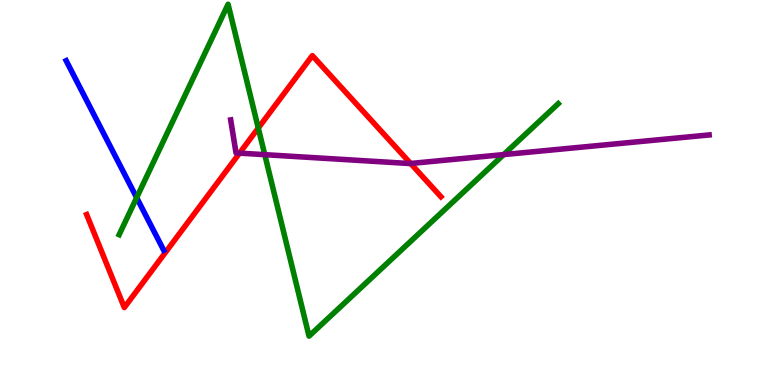[{'lines': ['blue', 'red'], 'intersections': []}, {'lines': ['green', 'red'], 'intersections': [{'x': 3.33, 'y': 6.67}]}, {'lines': ['purple', 'red'], 'intersections': [{'x': 3.09, 'y': 6.02}, {'x': 5.3, 'y': 5.75}]}, {'lines': ['blue', 'green'], 'intersections': [{'x': 1.76, 'y': 4.87}]}, {'lines': ['blue', 'purple'], 'intersections': []}, {'lines': ['green', 'purple'], 'intersections': [{'x': 3.42, 'y': 5.98}, {'x': 6.5, 'y': 5.98}]}]